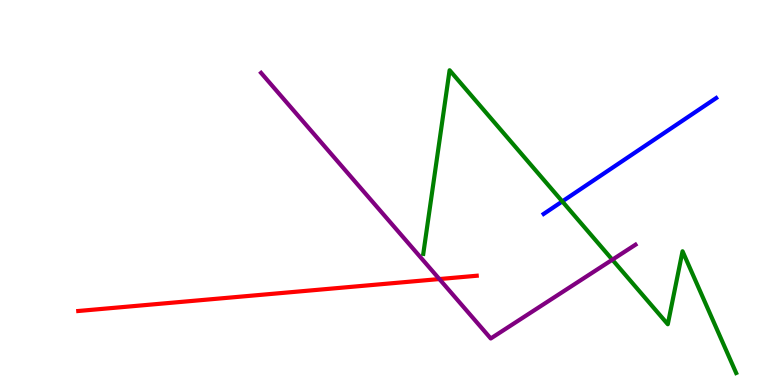[{'lines': ['blue', 'red'], 'intersections': []}, {'lines': ['green', 'red'], 'intersections': []}, {'lines': ['purple', 'red'], 'intersections': [{'x': 5.67, 'y': 2.75}]}, {'lines': ['blue', 'green'], 'intersections': [{'x': 7.26, 'y': 4.77}]}, {'lines': ['blue', 'purple'], 'intersections': []}, {'lines': ['green', 'purple'], 'intersections': [{'x': 7.9, 'y': 3.25}]}]